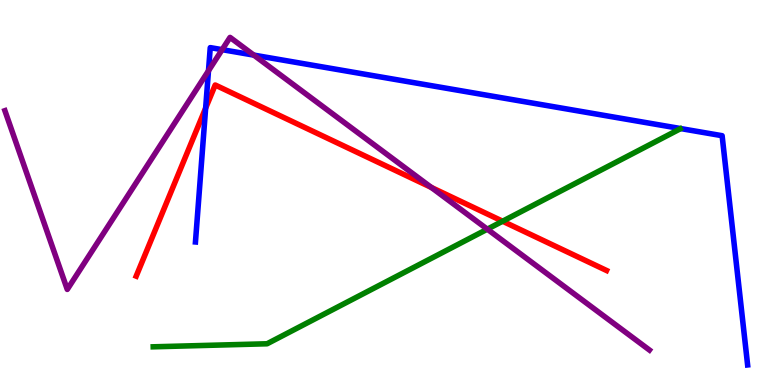[{'lines': ['blue', 'red'], 'intersections': [{'x': 2.65, 'y': 7.19}]}, {'lines': ['green', 'red'], 'intersections': [{'x': 6.49, 'y': 4.25}]}, {'lines': ['purple', 'red'], 'intersections': [{'x': 5.57, 'y': 5.13}]}, {'lines': ['blue', 'green'], 'intersections': []}, {'lines': ['blue', 'purple'], 'intersections': [{'x': 2.69, 'y': 8.16}, {'x': 2.87, 'y': 8.71}, {'x': 3.28, 'y': 8.57}]}, {'lines': ['green', 'purple'], 'intersections': [{'x': 6.29, 'y': 4.05}]}]